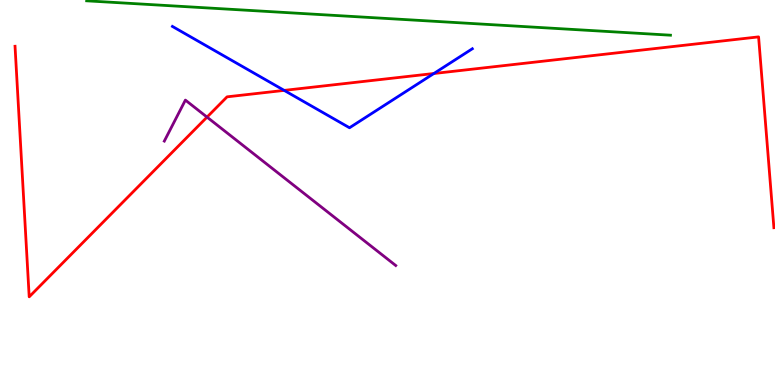[{'lines': ['blue', 'red'], 'intersections': [{'x': 3.67, 'y': 7.65}, {'x': 5.6, 'y': 8.09}]}, {'lines': ['green', 'red'], 'intersections': []}, {'lines': ['purple', 'red'], 'intersections': [{'x': 2.67, 'y': 6.96}]}, {'lines': ['blue', 'green'], 'intersections': []}, {'lines': ['blue', 'purple'], 'intersections': []}, {'lines': ['green', 'purple'], 'intersections': []}]